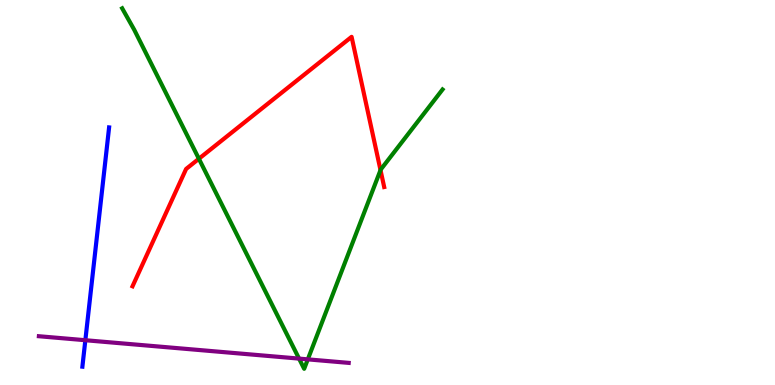[{'lines': ['blue', 'red'], 'intersections': []}, {'lines': ['green', 'red'], 'intersections': [{'x': 2.57, 'y': 5.88}, {'x': 4.91, 'y': 5.58}]}, {'lines': ['purple', 'red'], 'intersections': []}, {'lines': ['blue', 'green'], 'intersections': []}, {'lines': ['blue', 'purple'], 'intersections': [{'x': 1.1, 'y': 1.16}]}, {'lines': ['green', 'purple'], 'intersections': [{'x': 3.86, 'y': 0.685}, {'x': 3.97, 'y': 0.666}]}]